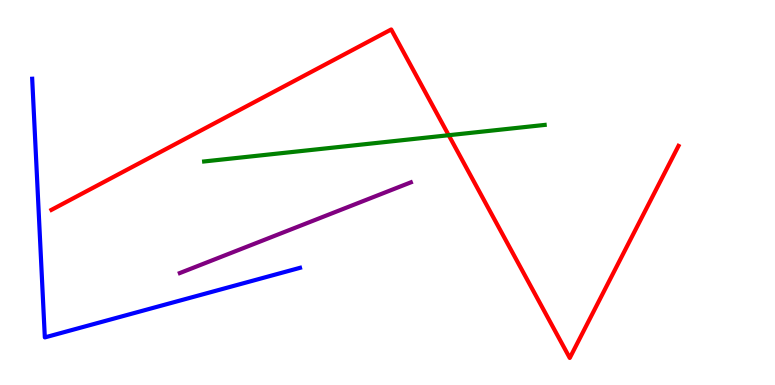[{'lines': ['blue', 'red'], 'intersections': []}, {'lines': ['green', 'red'], 'intersections': [{'x': 5.79, 'y': 6.49}]}, {'lines': ['purple', 'red'], 'intersections': []}, {'lines': ['blue', 'green'], 'intersections': []}, {'lines': ['blue', 'purple'], 'intersections': []}, {'lines': ['green', 'purple'], 'intersections': []}]